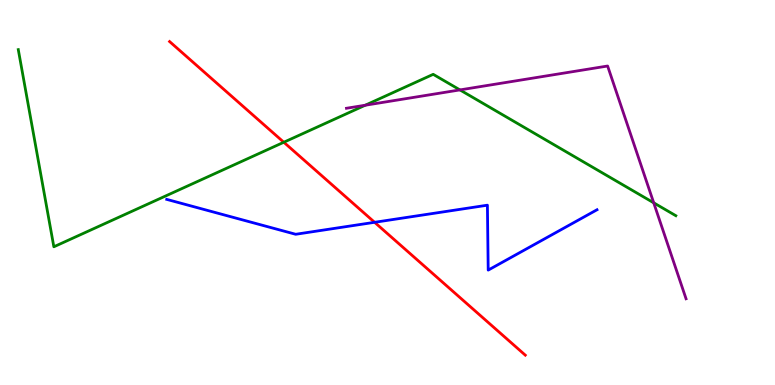[{'lines': ['blue', 'red'], 'intersections': [{'x': 4.83, 'y': 4.23}]}, {'lines': ['green', 'red'], 'intersections': [{'x': 3.66, 'y': 6.31}]}, {'lines': ['purple', 'red'], 'intersections': []}, {'lines': ['blue', 'green'], 'intersections': []}, {'lines': ['blue', 'purple'], 'intersections': []}, {'lines': ['green', 'purple'], 'intersections': [{'x': 4.71, 'y': 7.27}, {'x': 5.93, 'y': 7.66}, {'x': 8.44, 'y': 4.73}]}]